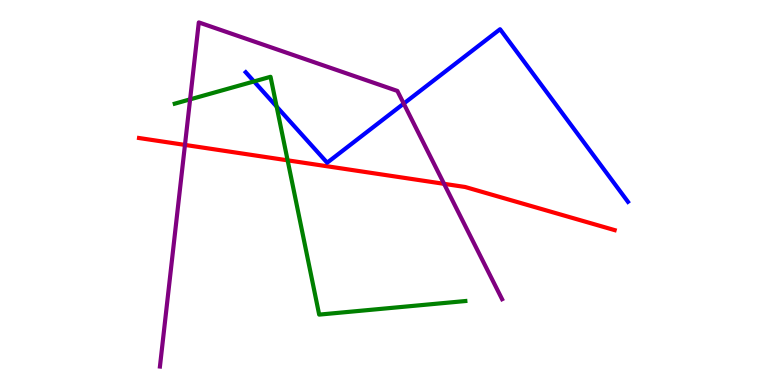[{'lines': ['blue', 'red'], 'intersections': []}, {'lines': ['green', 'red'], 'intersections': [{'x': 3.71, 'y': 5.84}]}, {'lines': ['purple', 'red'], 'intersections': [{'x': 2.39, 'y': 6.24}, {'x': 5.73, 'y': 5.23}]}, {'lines': ['blue', 'green'], 'intersections': [{'x': 3.28, 'y': 7.88}, {'x': 3.57, 'y': 7.23}]}, {'lines': ['blue', 'purple'], 'intersections': [{'x': 5.21, 'y': 7.31}]}, {'lines': ['green', 'purple'], 'intersections': [{'x': 2.45, 'y': 7.42}]}]